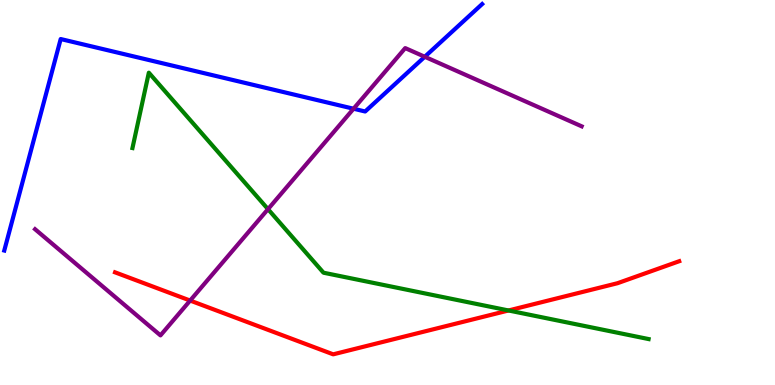[{'lines': ['blue', 'red'], 'intersections': []}, {'lines': ['green', 'red'], 'intersections': [{'x': 6.56, 'y': 1.94}]}, {'lines': ['purple', 'red'], 'intersections': [{'x': 2.45, 'y': 2.19}]}, {'lines': ['blue', 'green'], 'intersections': []}, {'lines': ['blue', 'purple'], 'intersections': [{'x': 4.56, 'y': 7.18}, {'x': 5.48, 'y': 8.53}]}, {'lines': ['green', 'purple'], 'intersections': [{'x': 3.46, 'y': 4.57}]}]